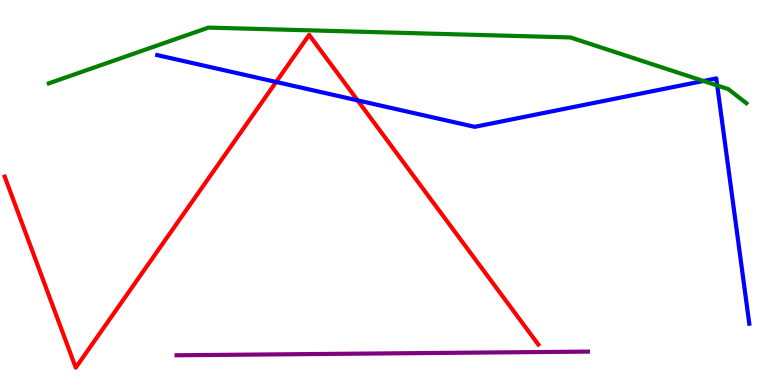[{'lines': ['blue', 'red'], 'intersections': [{'x': 3.56, 'y': 7.87}, {'x': 4.61, 'y': 7.39}]}, {'lines': ['green', 'red'], 'intersections': []}, {'lines': ['purple', 'red'], 'intersections': []}, {'lines': ['blue', 'green'], 'intersections': [{'x': 9.08, 'y': 7.9}, {'x': 9.25, 'y': 7.78}]}, {'lines': ['blue', 'purple'], 'intersections': []}, {'lines': ['green', 'purple'], 'intersections': []}]